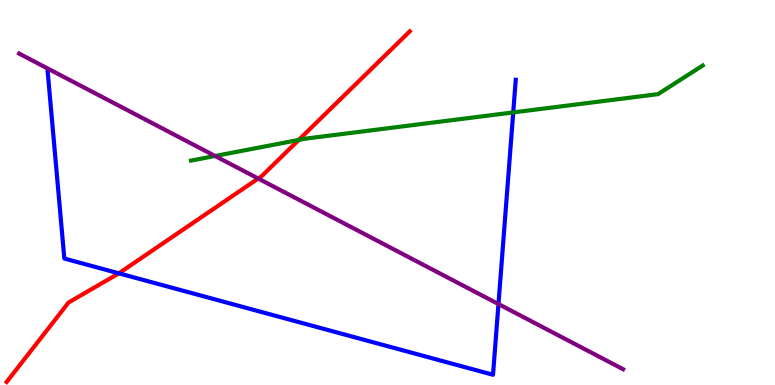[{'lines': ['blue', 'red'], 'intersections': [{'x': 1.53, 'y': 2.9}]}, {'lines': ['green', 'red'], 'intersections': [{'x': 3.85, 'y': 6.36}]}, {'lines': ['purple', 'red'], 'intersections': [{'x': 3.33, 'y': 5.36}]}, {'lines': ['blue', 'green'], 'intersections': [{'x': 6.62, 'y': 7.08}]}, {'lines': ['blue', 'purple'], 'intersections': [{'x': 6.43, 'y': 2.1}]}, {'lines': ['green', 'purple'], 'intersections': [{'x': 2.78, 'y': 5.95}]}]